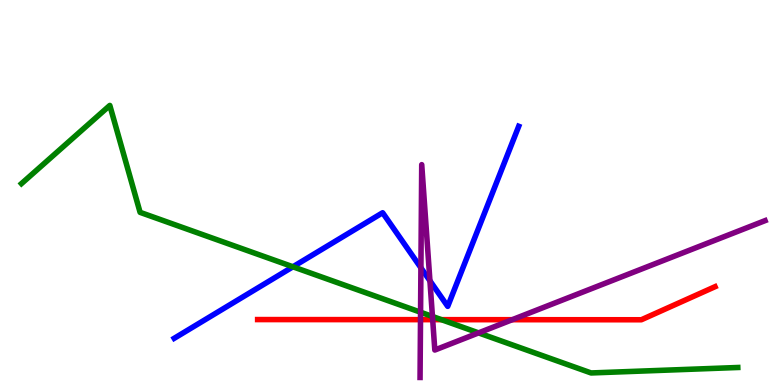[{'lines': ['blue', 'red'], 'intersections': []}, {'lines': ['green', 'red'], 'intersections': [{'x': 5.7, 'y': 1.7}]}, {'lines': ['purple', 'red'], 'intersections': [{'x': 5.43, 'y': 1.7}, {'x': 5.58, 'y': 1.7}, {'x': 6.61, 'y': 1.7}]}, {'lines': ['blue', 'green'], 'intersections': [{'x': 3.78, 'y': 3.07}]}, {'lines': ['blue', 'purple'], 'intersections': [{'x': 5.43, 'y': 3.04}, {'x': 5.55, 'y': 2.71}]}, {'lines': ['green', 'purple'], 'intersections': [{'x': 5.43, 'y': 1.89}, {'x': 5.58, 'y': 1.78}, {'x': 6.18, 'y': 1.35}]}]